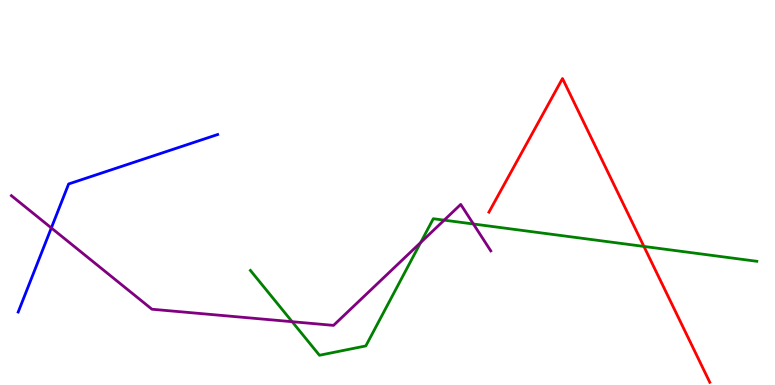[{'lines': ['blue', 'red'], 'intersections': []}, {'lines': ['green', 'red'], 'intersections': [{'x': 8.31, 'y': 3.6}]}, {'lines': ['purple', 'red'], 'intersections': []}, {'lines': ['blue', 'green'], 'intersections': []}, {'lines': ['blue', 'purple'], 'intersections': [{'x': 0.662, 'y': 4.08}]}, {'lines': ['green', 'purple'], 'intersections': [{'x': 3.77, 'y': 1.64}, {'x': 5.43, 'y': 3.7}, {'x': 5.73, 'y': 4.28}, {'x': 6.11, 'y': 4.18}]}]